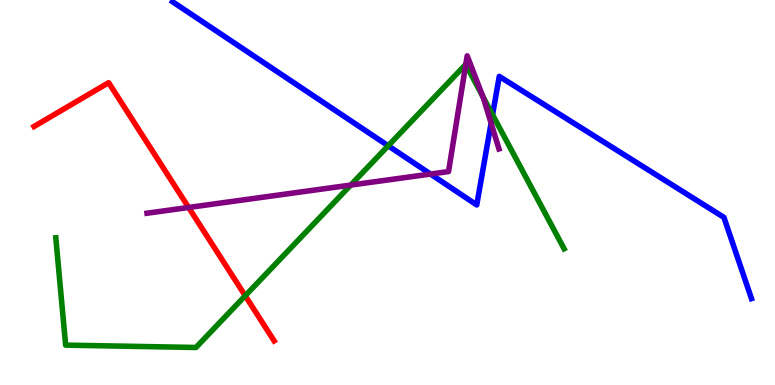[{'lines': ['blue', 'red'], 'intersections': []}, {'lines': ['green', 'red'], 'intersections': [{'x': 3.16, 'y': 2.32}]}, {'lines': ['purple', 'red'], 'intersections': [{'x': 2.43, 'y': 4.61}]}, {'lines': ['blue', 'green'], 'intersections': [{'x': 5.01, 'y': 6.21}, {'x': 6.36, 'y': 7.02}]}, {'lines': ['blue', 'purple'], 'intersections': [{'x': 5.56, 'y': 5.48}, {'x': 6.34, 'y': 6.8}]}, {'lines': ['green', 'purple'], 'intersections': [{'x': 4.53, 'y': 5.19}, {'x': 6.01, 'y': 8.32}, {'x': 6.23, 'y': 7.49}]}]